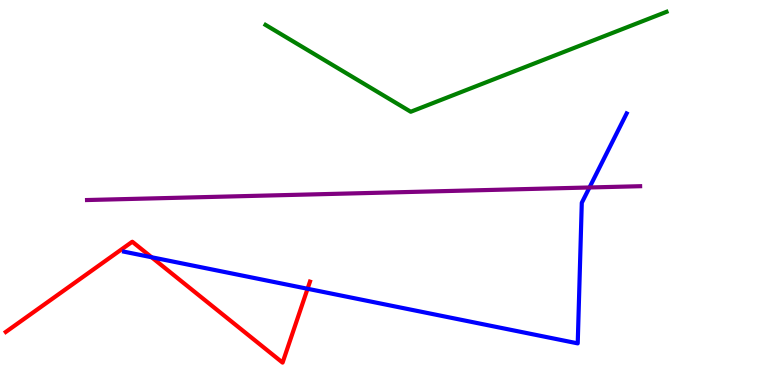[{'lines': ['blue', 'red'], 'intersections': [{'x': 1.96, 'y': 3.32}, {'x': 3.97, 'y': 2.5}]}, {'lines': ['green', 'red'], 'intersections': []}, {'lines': ['purple', 'red'], 'intersections': []}, {'lines': ['blue', 'green'], 'intersections': []}, {'lines': ['blue', 'purple'], 'intersections': [{'x': 7.61, 'y': 5.13}]}, {'lines': ['green', 'purple'], 'intersections': []}]